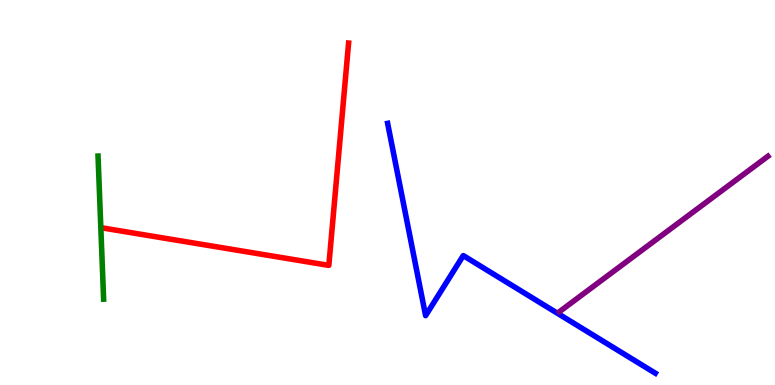[{'lines': ['blue', 'red'], 'intersections': []}, {'lines': ['green', 'red'], 'intersections': []}, {'lines': ['purple', 'red'], 'intersections': []}, {'lines': ['blue', 'green'], 'intersections': []}, {'lines': ['blue', 'purple'], 'intersections': []}, {'lines': ['green', 'purple'], 'intersections': []}]